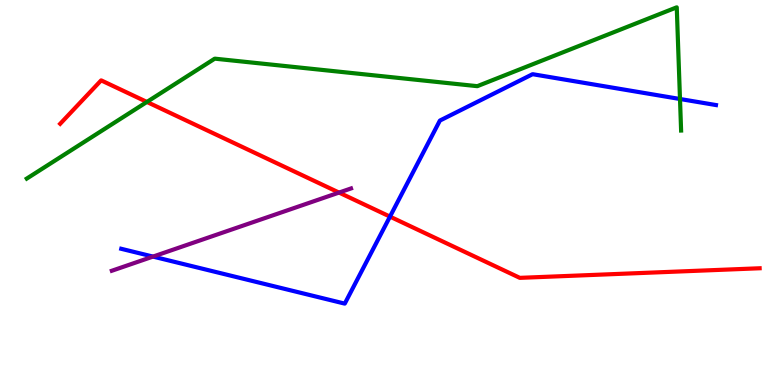[{'lines': ['blue', 'red'], 'intersections': [{'x': 5.03, 'y': 4.37}]}, {'lines': ['green', 'red'], 'intersections': [{'x': 1.9, 'y': 7.35}]}, {'lines': ['purple', 'red'], 'intersections': [{'x': 4.37, 'y': 5.0}]}, {'lines': ['blue', 'green'], 'intersections': [{'x': 8.77, 'y': 7.43}]}, {'lines': ['blue', 'purple'], 'intersections': [{'x': 1.97, 'y': 3.34}]}, {'lines': ['green', 'purple'], 'intersections': []}]